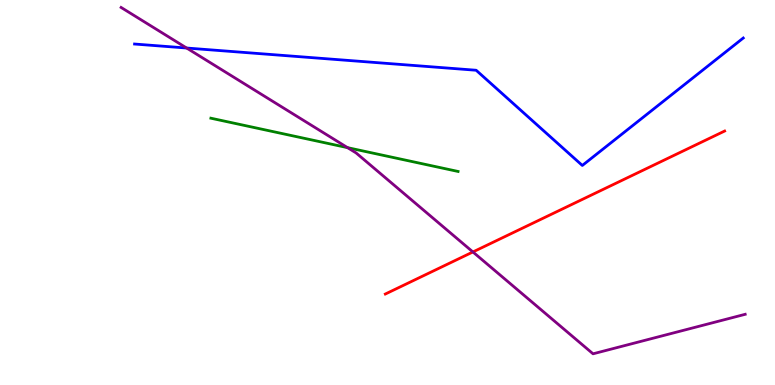[{'lines': ['blue', 'red'], 'intersections': []}, {'lines': ['green', 'red'], 'intersections': []}, {'lines': ['purple', 'red'], 'intersections': [{'x': 6.1, 'y': 3.46}]}, {'lines': ['blue', 'green'], 'intersections': []}, {'lines': ['blue', 'purple'], 'intersections': [{'x': 2.41, 'y': 8.75}]}, {'lines': ['green', 'purple'], 'intersections': [{'x': 4.48, 'y': 6.17}]}]